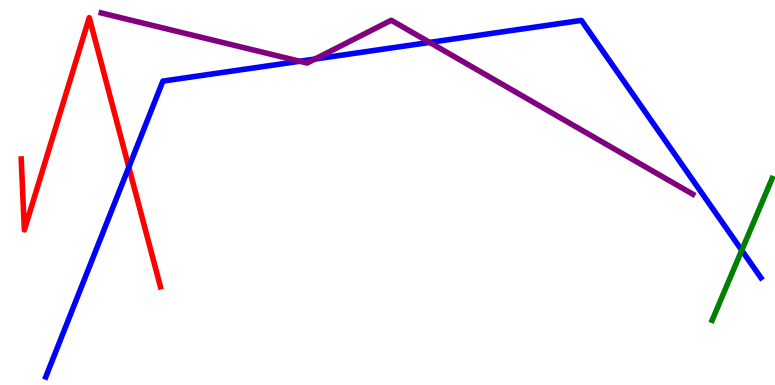[{'lines': ['blue', 'red'], 'intersections': [{'x': 1.66, 'y': 5.66}]}, {'lines': ['green', 'red'], 'intersections': []}, {'lines': ['purple', 'red'], 'intersections': []}, {'lines': ['blue', 'green'], 'intersections': [{'x': 9.57, 'y': 3.5}]}, {'lines': ['blue', 'purple'], 'intersections': [{'x': 3.87, 'y': 8.41}, {'x': 4.06, 'y': 8.47}, {'x': 5.54, 'y': 8.9}]}, {'lines': ['green', 'purple'], 'intersections': []}]